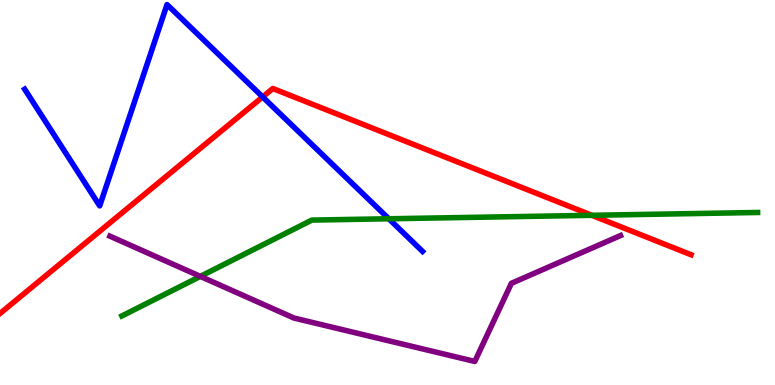[{'lines': ['blue', 'red'], 'intersections': [{'x': 3.39, 'y': 7.48}]}, {'lines': ['green', 'red'], 'intersections': [{'x': 7.64, 'y': 4.41}]}, {'lines': ['purple', 'red'], 'intersections': []}, {'lines': ['blue', 'green'], 'intersections': [{'x': 5.02, 'y': 4.32}]}, {'lines': ['blue', 'purple'], 'intersections': []}, {'lines': ['green', 'purple'], 'intersections': [{'x': 2.58, 'y': 2.82}]}]